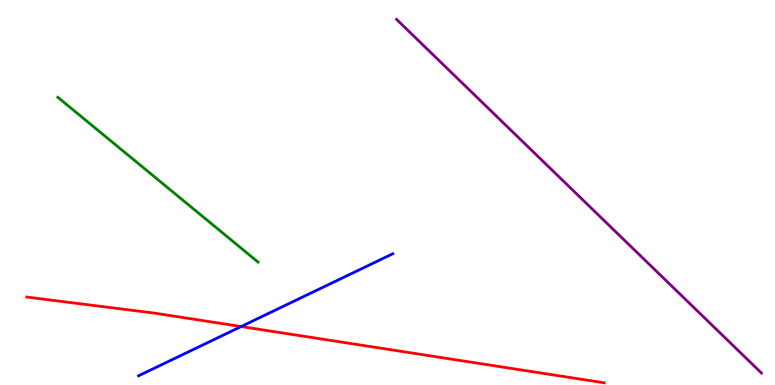[{'lines': ['blue', 'red'], 'intersections': [{'x': 3.11, 'y': 1.52}]}, {'lines': ['green', 'red'], 'intersections': []}, {'lines': ['purple', 'red'], 'intersections': []}, {'lines': ['blue', 'green'], 'intersections': []}, {'lines': ['blue', 'purple'], 'intersections': []}, {'lines': ['green', 'purple'], 'intersections': []}]